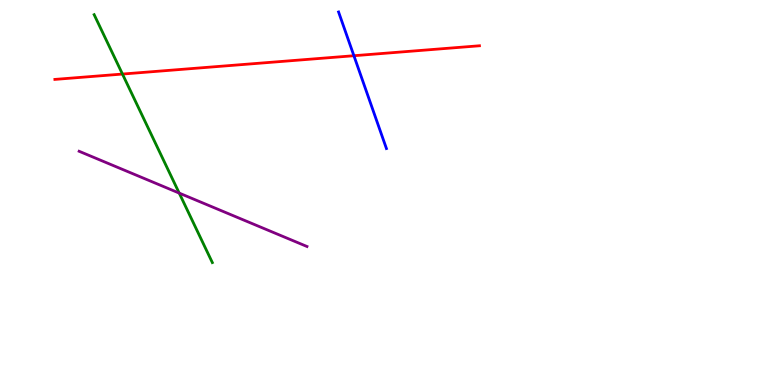[{'lines': ['blue', 'red'], 'intersections': [{'x': 4.57, 'y': 8.55}]}, {'lines': ['green', 'red'], 'intersections': [{'x': 1.58, 'y': 8.08}]}, {'lines': ['purple', 'red'], 'intersections': []}, {'lines': ['blue', 'green'], 'intersections': []}, {'lines': ['blue', 'purple'], 'intersections': []}, {'lines': ['green', 'purple'], 'intersections': [{'x': 2.31, 'y': 4.98}]}]